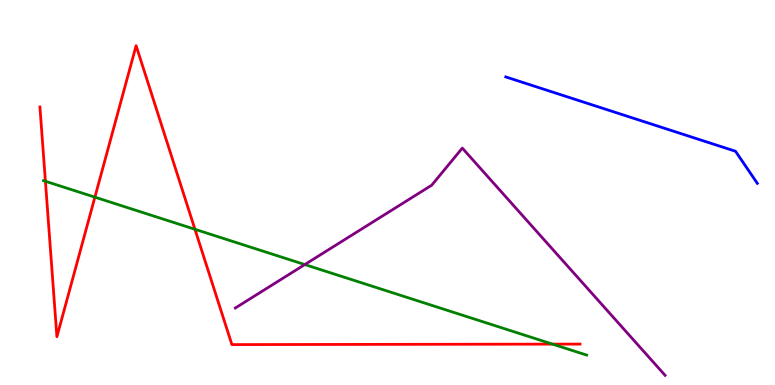[{'lines': ['blue', 'red'], 'intersections': []}, {'lines': ['green', 'red'], 'intersections': [{'x': 0.586, 'y': 5.29}, {'x': 1.22, 'y': 4.88}, {'x': 2.52, 'y': 4.04}, {'x': 7.13, 'y': 1.06}]}, {'lines': ['purple', 'red'], 'intersections': []}, {'lines': ['blue', 'green'], 'intersections': []}, {'lines': ['blue', 'purple'], 'intersections': []}, {'lines': ['green', 'purple'], 'intersections': [{'x': 3.93, 'y': 3.13}]}]